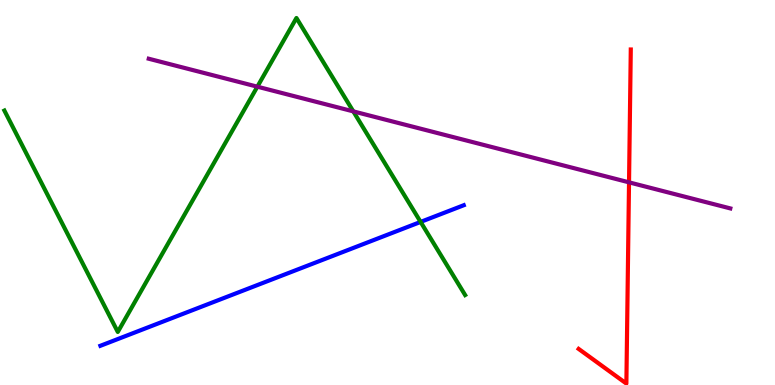[{'lines': ['blue', 'red'], 'intersections': []}, {'lines': ['green', 'red'], 'intersections': []}, {'lines': ['purple', 'red'], 'intersections': [{'x': 8.12, 'y': 5.26}]}, {'lines': ['blue', 'green'], 'intersections': [{'x': 5.43, 'y': 4.24}]}, {'lines': ['blue', 'purple'], 'intersections': []}, {'lines': ['green', 'purple'], 'intersections': [{'x': 3.32, 'y': 7.75}, {'x': 4.56, 'y': 7.11}]}]